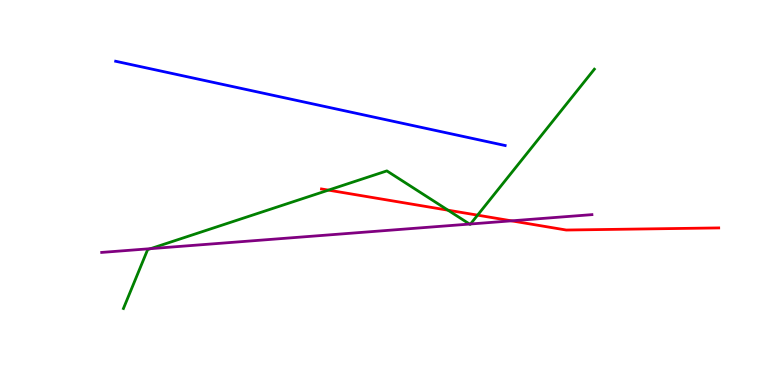[{'lines': ['blue', 'red'], 'intersections': []}, {'lines': ['green', 'red'], 'intersections': [{'x': 4.24, 'y': 5.06}, {'x': 5.78, 'y': 4.54}, {'x': 6.16, 'y': 4.41}]}, {'lines': ['purple', 'red'], 'intersections': [{'x': 6.6, 'y': 4.26}]}, {'lines': ['blue', 'green'], 'intersections': []}, {'lines': ['blue', 'purple'], 'intersections': []}, {'lines': ['green', 'purple'], 'intersections': [{'x': 1.94, 'y': 3.54}, {'x': 6.06, 'y': 4.18}, {'x': 6.07, 'y': 4.18}]}]